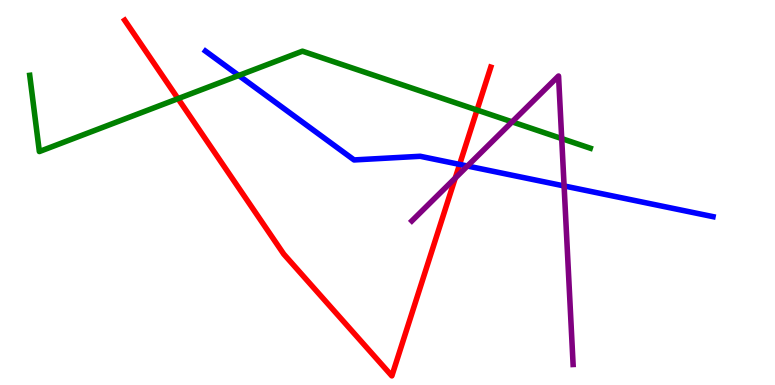[{'lines': ['blue', 'red'], 'intersections': [{'x': 5.93, 'y': 5.73}]}, {'lines': ['green', 'red'], 'intersections': [{'x': 2.3, 'y': 7.44}, {'x': 6.16, 'y': 7.14}]}, {'lines': ['purple', 'red'], 'intersections': [{'x': 5.87, 'y': 5.38}]}, {'lines': ['blue', 'green'], 'intersections': [{'x': 3.08, 'y': 8.04}]}, {'lines': ['blue', 'purple'], 'intersections': [{'x': 6.03, 'y': 5.69}, {'x': 7.28, 'y': 5.17}]}, {'lines': ['green', 'purple'], 'intersections': [{'x': 6.61, 'y': 6.83}, {'x': 7.25, 'y': 6.4}]}]